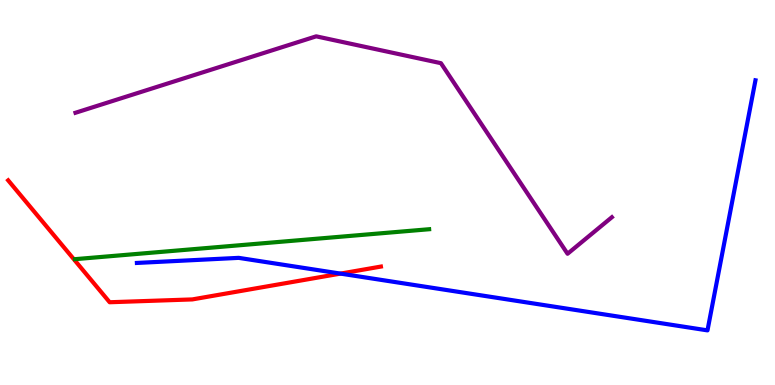[{'lines': ['blue', 'red'], 'intersections': [{'x': 4.39, 'y': 2.89}]}, {'lines': ['green', 'red'], 'intersections': []}, {'lines': ['purple', 'red'], 'intersections': []}, {'lines': ['blue', 'green'], 'intersections': []}, {'lines': ['blue', 'purple'], 'intersections': []}, {'lines': ['green', 'purple'], 'intersections': []}]